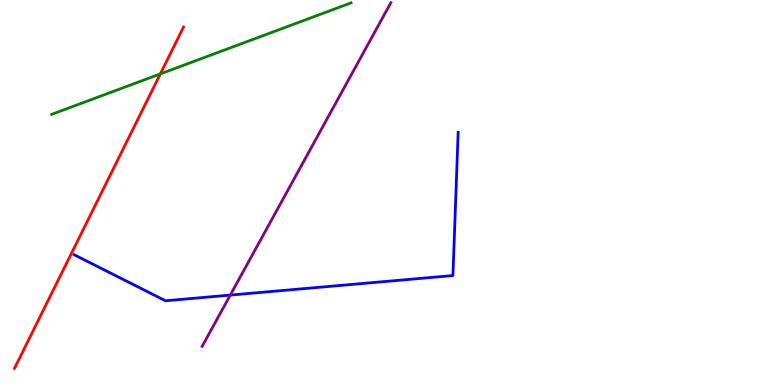[{'lines': ['blue', 'red'], 'intersections': []}, {'lines': ['green', 'red'], 'intersections': [{'x': 2.07, 'y': 8.08}]}, {'lines': ['purple', 'red'], 'intersections': []}, {'lines': ['blue', 'green'], 'intersections': []}, {'lines': ['blue', 'purple'], 'intersections': [{'x': 2.97, 'y': 2.34}]}, {'lines': ['green', 'purple'], 'intersections': []}]